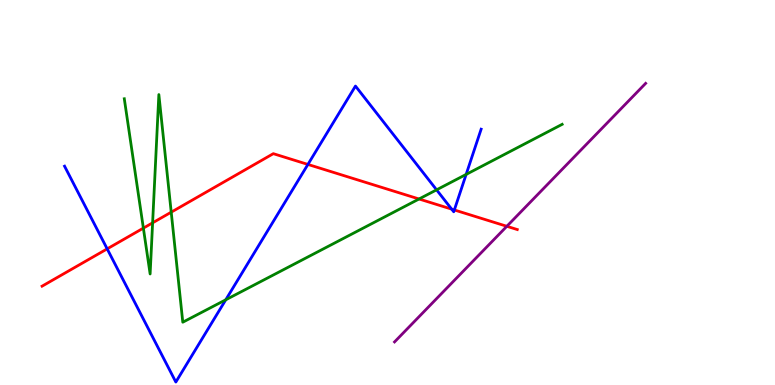[{'lines': ['blue', 'red'], 'intersections': [{'x': 1.38, 'y': 3.54}, {'x': 3.97, 'y': 5.73}, {'x': 5.83, 'y': 4.57}, {'x': 5.86, 'y': 4.55}]}, {'lines': ['green', 'red'], 'intersections': [{'x': 1.85, 'y': 4.07}, {'x': 1.97, 'y': 4.21}, {'x': 2.21, 'y': 4.49}, {'x': 5.41, 'y': 4.83}]}, {'lines': ['purple', 'red'], 'intersections': [{'x': 6.54, 'y': 4.12}]}, {'lines': ['blue', 'green'], 'intersections': [{'x': 2.91, 'y': 2.21}, {'x': 5.63, 'y': 5.07}, {'x': 6.01, 'y': 5.47}]}, {'lines': ['blue', 'purple'], 'intersections': []}, {'lines': ['green', 'purple'], 'intersections': []}]